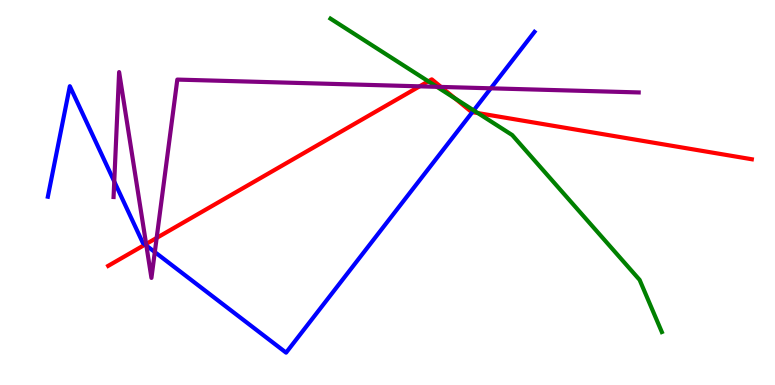[{'lines': ['blue', 'red'], 'intersections': [{'x': 1.87, 'y': 3.65}, {'x': 6.09, 'y': 7.09}]}, {'lines': ['green', 'red'], 'intersections': [{'x': 5.53, 'y': 7.89}, {'x': 5.87, 'y': 7.44}, {'x': 6.17, 'y': 7.06}]}, {'lines': ['purple', 'red'], 'intersections': [{'x': 1.89, 'y': 3.66}, {'x': 2.02, 'y': 3.82}, {'x': 5.41, 'y': 7.76}, {'x': 5.69, 'y': 7.74}]}, {'lines': ['blue', 'green'], 'intersections': [{'x': 6.11, 'y': 7.13}]}, {'lines': ['blue', 'purple'], 'intersections': [{'x': 1.47, 'y': 5.29}, {'x': 1.89, 'y': 3.62}, {'x': 2.0, 'y': 3.45}, {'x': 6.33, 'y': 7.71}]}, {'lines': ['green', 'purple'], 'intersections': [{'x': 5.64, 'y': 7.75}]}]